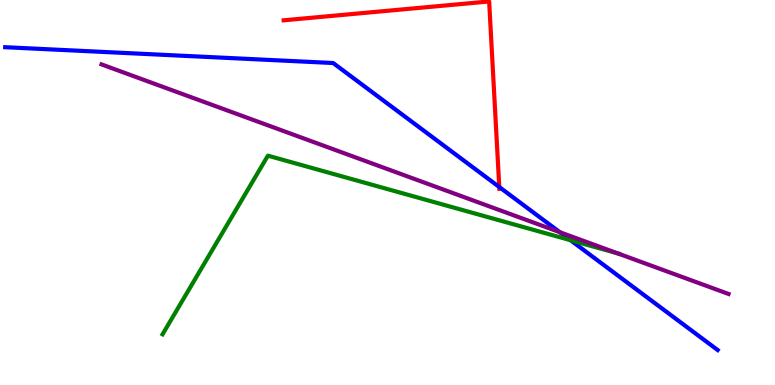[{'lines': ['blue', 'red'], 'intersections': [{'x': 6.44, 'y': 5.14}]}, {'lines': ['green', 'red'], 'intersections': []}, {'lines': ['purple', 'red'], 'intersections': []}, {'lines': ['blue', 'green'], 'intersections': [{'x': 7.36, 'y': 3.76}]}, {'lines': ['blue', 'purple'], 'intersections': [{'x': 7.22, 'y': 3.97}]}, {'lines': ['green', 'purple'], 'intersections': [{'x': 7.97, 'y': 3.42}]}]